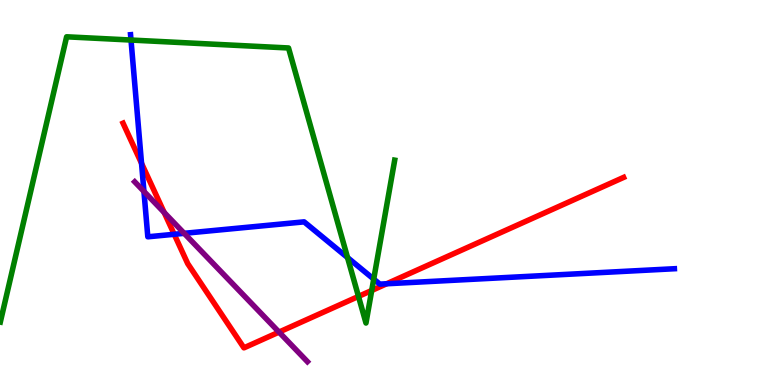[{'lines': ['blue', 'red'], 'intersections': [{'x': 1.83, 'y': 5.76}, {'x': 2.25, 'y': 3.91}, {'x': 4.99, 'y': 2.63}]}, {'lines': ['green', 'red'], 'intersections': [{'x': 4.63, 'y': 2.3}, {'x': 4.8, 'y': 2.46}]}, {'lines': ['purple', 'red'], 'intersections': [{'x': 2.12, 'y': 4.48}, {'x': 3.6, 'y': 1.37}]}, {'lines': ['blue', 'green'], 'intersections': [{'x': 1.69, 'y': 8.96}, {'x': 4.48, 'y': 3.31}, {'x': 4.82, 'y': 2.75}]}, {'lines': ['blue', 'purple'], 'intersections': [{'x': 1.86, 'y': 5.03}, {'x': 2.38, 'y': 3.94}]}, {'lines': ['green', 'purple'], 'intersections': []}]